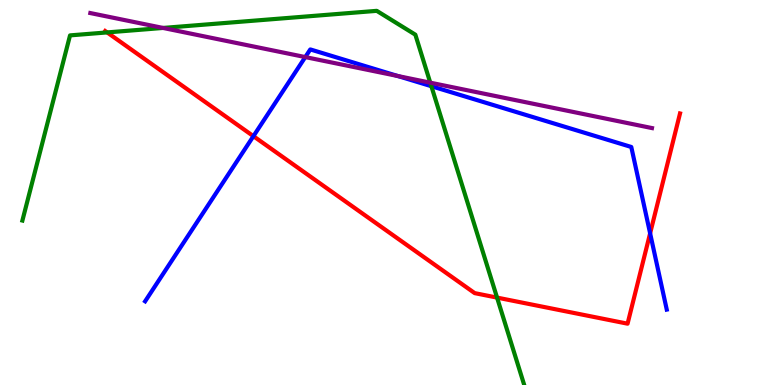[{'lines': ['blue', 'red'], 'intersections': [{'x': 3.27, 'y': 6.46}, {'x': 8.39, 'y': 3.94}]}, {'lines': ['green', 'red'], 'intersections': [{'x': 1.38, 'y': 9.16}, {'x': 6.41, 'y': 2.27}]}, {'lines': ['purple', 'red'], 'intersections': []}, {'lines': ['blue', 'green'], 'intersections': [{'x': 5.57, 'y': 7.76}]}, {'lines': ['blue', 'purple'], 'intersections': [{'x': 3.94, 'y': 8.52}, {'x': 5.13, 'y': 8.02}]}, {'lines': ['green', 'purple'], 'intersections': [{'x': 2.1, 'y': 9.27}, {'x': 5.55, 'y': 7.85}]}]